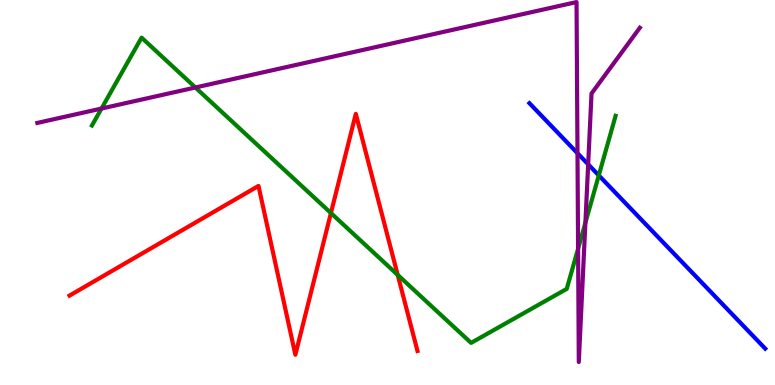[{'lines': ['blue', 'red'], 'intersections': []}, {'lines': ['green', 'red'], 'intersections': [{'x': 4.27, 'y': 4.47}, {'x': 5.13, 'y': 2.86}]}, {'lines': ['purple', 'red'], 'intersections': []}, {'lines': ['blue', 'green'], 'intersections': [{'x': 7.73, 'y': 5.44}]}, {'lines': ['blue', 'purple'], 'intersections': [{'x': 7.45, 'y': 6.02}, {'x': 7.59, 'y': 5.73}]}, {'lines': ['green', 'purple'], 'intersections': [{'x': 1.31, 'y': 7.18}, {'x': 2.52, 'y': 7.73}, {'x': 7.46, 'y': 3.54}, {'x': 7.55, 'y': 4.21}]}]